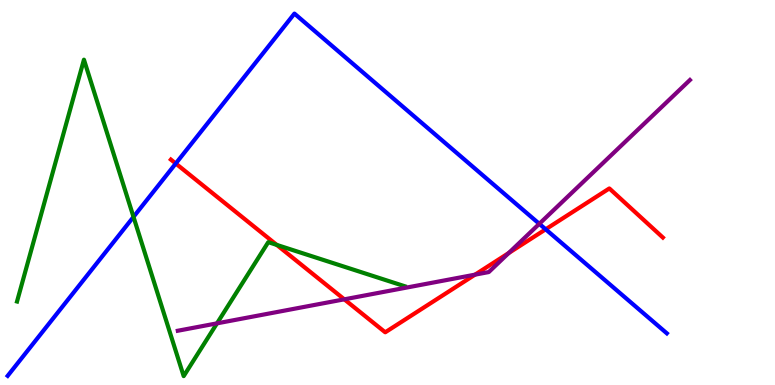[{'lines': ['blue', 'red'], 'intersections': [{'x': 2.27, 'y': 5.75}, {'x': 7.04, 'y': 4.04}]}, {'lines': ['green', 'red'], 'intersections': [{'x': 3.57, 'y': 3.64}]}, {'lines': ['purple', 'red'], 'intersections': [{'x': 4.44, 'y': 2.23}, {'x': 6.13, 'y': 2.87}, {'x': 6.56, 'y': 3.43}]}, {'lines': ['blue', 'green'], 'intersections': [{'x': 1.72, 'y': 4.37}]}, {'lines': ['blue', 'purple'], 'intersections': [{'x': 6.96, 'y': 4.19}]}, {'lines': ['green', 'purple'], 'intersections': [{'x': 2.8, 'y': 1.6}]}]